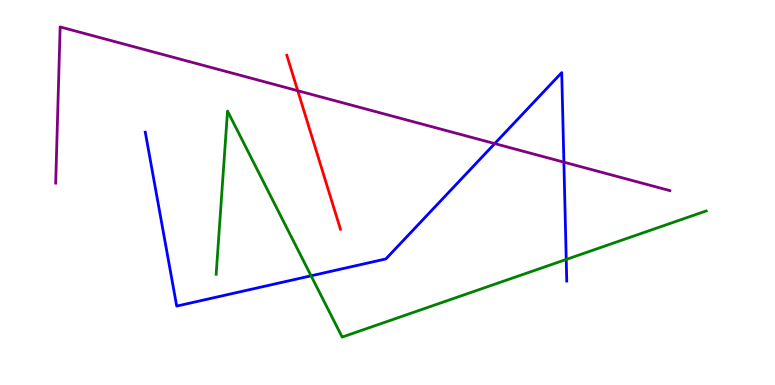[{'lines': ['blue', 'red'], 'intersections': []}, {'lines': ['green', 'red'], 'intersections': []}, {'lines': ['purple', 'red'], 'intersections': [{'x': 3.84, 'y': 7.64}]}, {'lines': ['blue', 'green'], 'intersections': [{'x': 4.01, 'y': 2.84}, {'x': 7.31, 'y': 3.26}]}, {'lines': ['blue', 'purple'], 'intersections': [{'x': 6.38, 'y': 6.27}, {'x': 7.28, 'y': 5.79}]}, {'lines': ['green', 'purple'], 'intersections': []}]